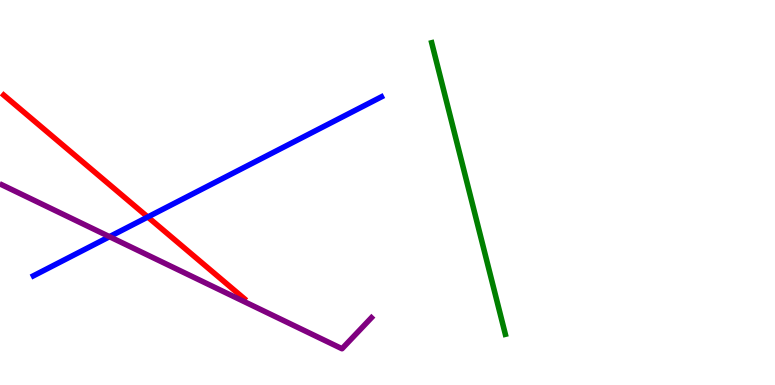[{'lines': ['blue', 'red'], 'intersections': [{'x': 1.91, 'y': 4.36}]}, {'lines': ['green', 'red'], 'intersections': []}, {'lines': ['purple', 'red'], 'intersections': []}, {'lines': ['blue', 'green'], 'intersections': []}, {'lines': ['blue', 'purple'], 'intersections': [{'x': 1.41, 'y': 3.85}]}, {'lines': ['green', 'purple'], 'intersections': []}]